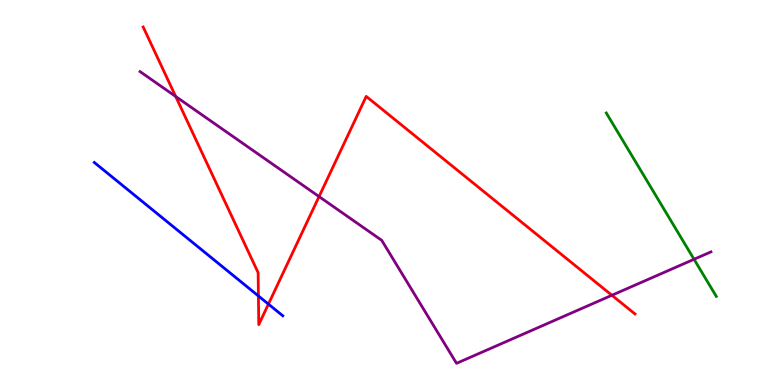[{'lines': ['blue', 'red'], 'intersections': [{'x': 3.33, 'y': 2.31}, {'x': 3.46, 'y': 2.1}]}, {'lines': ['green', 'red'], 'intersections': []}, {'lines': ['purple', 'red'], 'intersections': [{'x': 2.27, 'y': 7.49}, {'x': 4.12, 'y': 4.89}, {'x': 7.9, 'y': 2.33}]}, {'lines': ['blue', 'green'], 'intersections': []}, {'lines': ['blue', 'purple'], 'intersections': []}, {'lines': ['green', 'purple'], 'intersections': [{'x': 8.96, 'y': 3.27}]}]